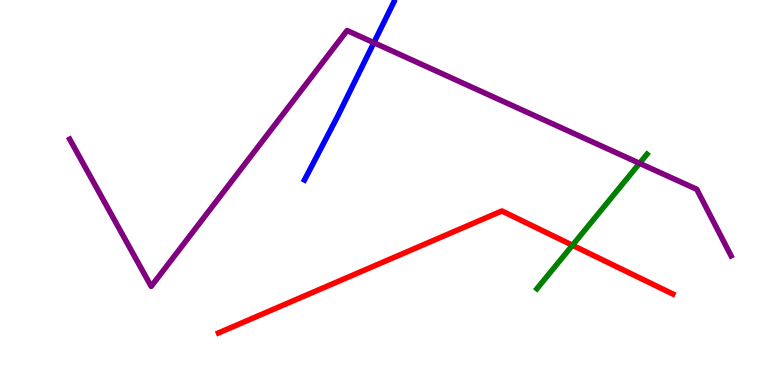[{'lines': ['blue', 'red'], 'intersections': []}, {'lines': ['green', 'red'], 'intersections': [{'x': 7.39, 'y': 3.63}]}, {'lines': ['purple', 'red'], 'intersections': []}, {'lines': ['blue', 'green'], 'intersections': []}, {'lines': ['blue', 'purple'], 'intersections': [{'x': 4.82, 'y': 8.89}]}, {'lines': ['green', 'purple'], 'intersections': [{'x': 8.25, 'y': 5.76}]}]